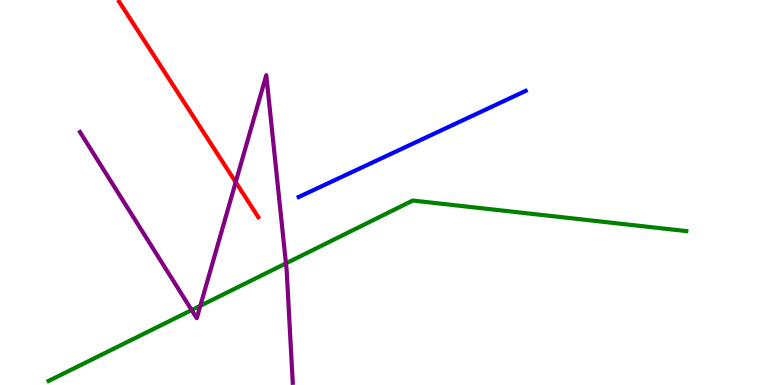[{'lines': ['blue', 'red'], 'intersections': []}, {'lines': ['green', 'red'], 'intersections': []}, {'lines': ['purple', 'red'], 'intersections': [{'x': 3.04, 'y': 5.27}]}, {'lines': ['blue', 'green'], 'intersections': []}, {'lines': ['blue', 'purple'], 'intersections': []}, {'lines': ['green', 'purple'], 'intersections': [{'x': 2.47, 'y': 1.95}, {'x': 2.58, 'y': 2.06}, {'x': 3.69, 'y': 3.16}]}]